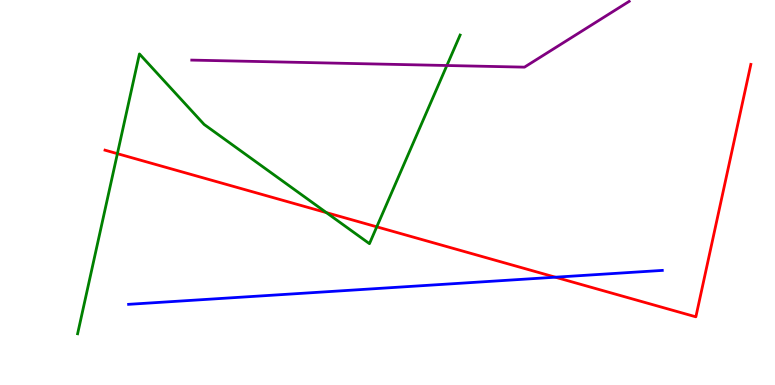[{'lines': ['blue', 'red'], 'intersections': [{'x': 7.17, 'y': 2.8}]}, {'lines': ['green', 'red'], 'intersections': [{'x': 1.51, 'y': 6.01}, {'x': 4.21, 'y': 4.48}, {'x': 4.86, 'y': 4.11}]}, {'lines': ['purple', 'red'], 'intersections': []}, {'lines': ['blue', 'green'], 'intersections': []}, {'lines': ['blue', 'purple'], 'intersections': []}, {'lines': ['green', 'purple'], 'intersections': [{'x': 5.77, 'y': 8.3}]}]